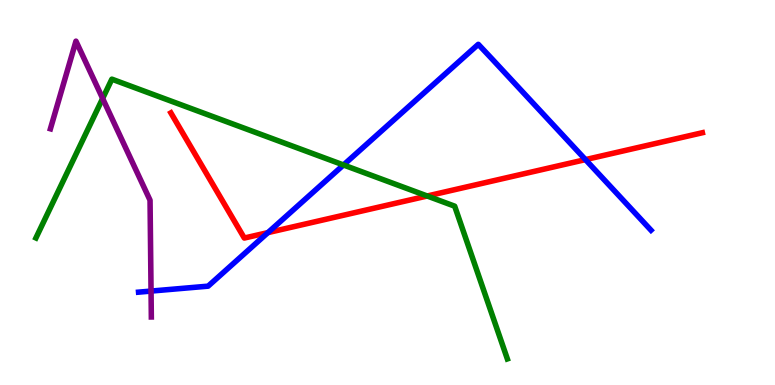[{'lines': ['blue', 'red'], 'intersections': [{'x': 3.46, 'y': 3.96}, {'x': 7.55, 'y': 5.85}]}, {'lines': ['green', 'red'], 'intersections': [{'x': 5.51, 'y': 4.91}]}, {'lines': ['purple', 'red'], 'intersections': []}, {'lines': ['blue', 'green'], 'intersections': [{'x': 4.43, 'y': 5.71}]}, {'lines': ['blue', 'purple'], 'intersections': [{'x': 1.95, 'y': 2.44}]}, {'lines': ['green', 'purple'], 'intersections': [{'x': 1.32, 'y': 7.44}]}]